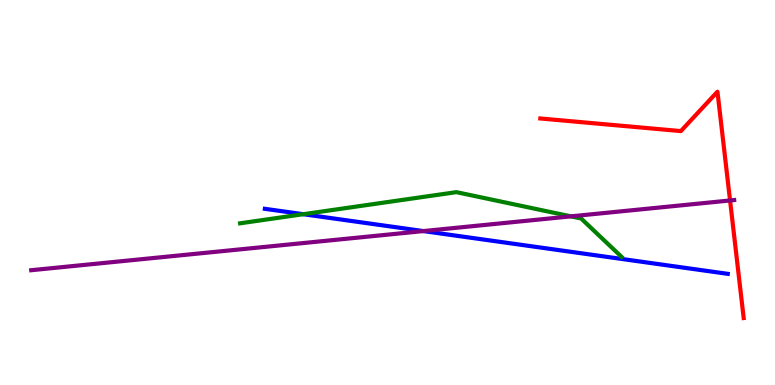[{'lines': ['blue', 'red'], 'intersections': []}, {'lines': ['green', 'red'], 'intersections': []}, {'lines': ['purple', 'red'], 'intersections': [{'x': 9.42, 'y': 4.79}]}, {'lines': ['blue', 'green'], 'intersections': [{'x': 3.91, 'y': 4.44}]}, {'lines': ['blue', 'purple'], 'intersections': [{'x': 5.46, 'y': 4.0}]}, {'lines': ['green', 'purple'], 'intersections': [{'x': 7.37, 'y': 4.38}]}]